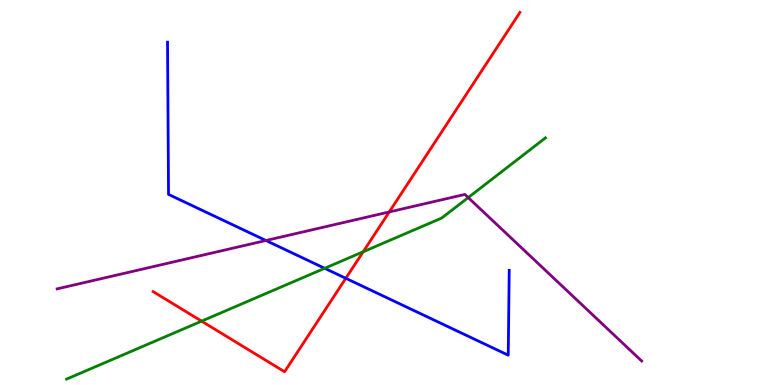[{'lines': ['blue', 'red'], 'intersections': [{'x': 4.46, 'y': 2.77}]}, {'lines': ['green', 'red'], 'intersections': [{'x': 2.6, 'y': 1.66}, {'x': 4.69, 'y': 3.46}]}, {'lines': ['purple', 'red'], 'intersections': [{'x': 5.02, 'y': 4.5}]}, {'lines': ['blue', 'green'], 'intersections': [{'x': 4.19, 'y': 3.03}]}, {'lines': ['blue', 'purple'], 'intersections': [{'x': 3.43, 'y': 3.75}]}, {'lines': ['green', 'purple'], 'intersections': [{'x': 6.04, 'y': 4.87}]}]